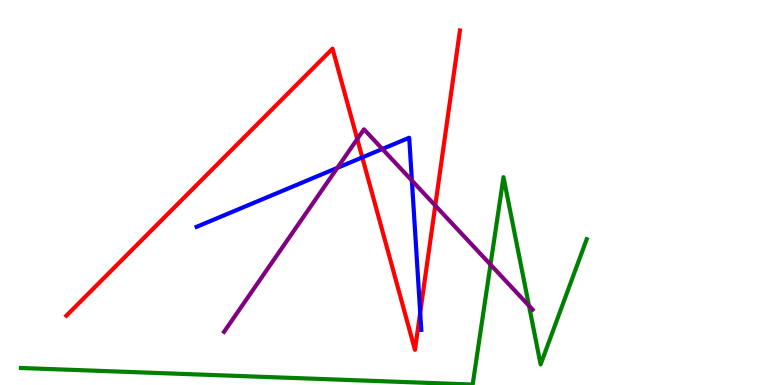[{'lines': ['blue', 'red'], 'intersections': [{'x': 4.67, 'y': 5.91}, {'x': 5.42, 'y': 1.88}]}, {'lines': ['green', 'red'], 'intersections': []}, {'lines': ['purple', 'red'], 'intersections': [{'x': 4.61, 'y': 6.39}, {'x': 5.62, 'y': 4.66}]}, {'lines': ['blue', 'green'], 'intersections': []}, {'lines': ['blue', 'purple'], 'intersections': [{'x': 4.35, 'y': 5.64}, {'x': 4.93, 'y': 6.13}, {'x': 5.31, 'y': 5.31}]}, {'lines': ['green', 'purple'], 'intersections': [{'x': 6.33, 'y': 3.13}, {'x': 6.83, 'y': 2.06}]}]